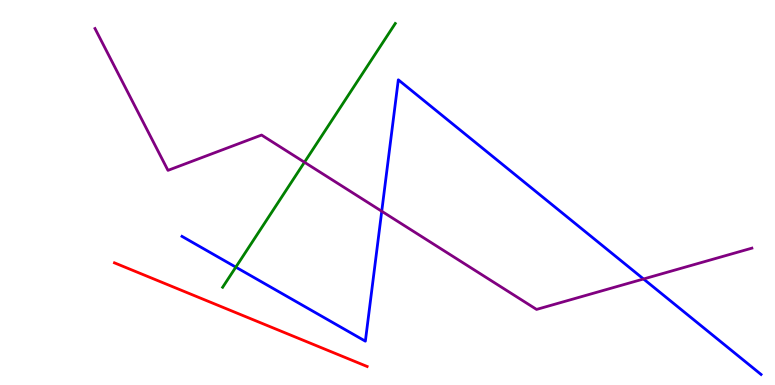[{'lines': ['blue', 'red'], 'intersections': []}, {'lines': ['green', 'red'], 'intersections': []}, {'lines': ['purple', 'red'], 'intersections': []}, {'lines': ['blue', 'green'], 'intersections': [{'x': 3.04, 'y': 3.06}]}, {'lines': ['blue', 'purple'], 'intersections': [{'x': 4.93, 'y': 4.51}, {'x': 8.3, 'y': 2.75}]}, {'lines': ['green', 'purple'], 'intersections': [{'x': 3.93, 'y': 5.79}]}]